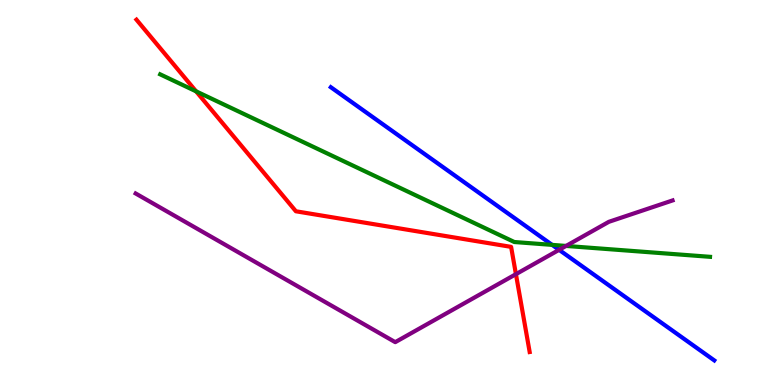[{'lines': ['blue', 'red'], 'intersections': []}, {'lines': ['green', 'red'], 'intersections': [{'x': 2.53, 'y': 7.63}]}, {'lines': ['purple', 'red'], 'intersections': [{'x': 6.66, 'y': 2.88}]}, {'lines': ['blue', 'green'], 'intersections': [{'x': 7.12, 'y': 3.64}]}, {'lines': ['blue', 'purple'], 'intersections': [{'x': 7.21, 'y': 3.51}]}, {'lines': ['green', 'purple'], 'intersections': [{'x': 7.3, 'y': 3.61}]}]